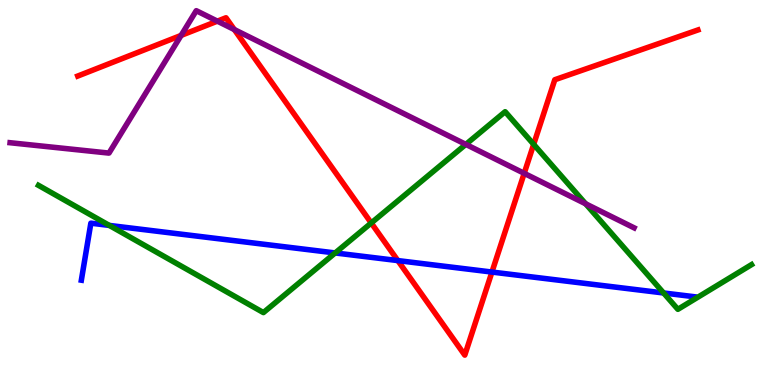[{'lines': ['blue', 'red'], 'intersections': [{'x': 5.13, 'y': 3.23}, {'x': 6.35, 'y': 2.93}]}, {'lines': ['green', 'red'], 'intersections': [{'x': 4.79, 'y': 4.21}, {'x': 6.89, 'y': 6.25}]}, {'lines': ['purple', 'red'], 'intersections': [{'x': 2.34, 'y': 9.08}, {'x': 2.8, 'y': 9.45}, {'x': 3.02, 'y': 9.23}, {'x': 6.76, 'y': 5.5}]}, {'lines': ['blue', 'green'], 'intersections': [{'x': 1.41, 'y': 4.15}, {'x': 4.32, 'y': 3.43}, {'x': 8.56, 'y': 2.39}]}, {'lines': ['blue', 'purple'], 'intersections': []}, {'lines': ['green', 'purple'], 'intersections': [{'x': 6.01, 'y': 6.25}, {'x': 7.56, 'y': 4.71}]}]